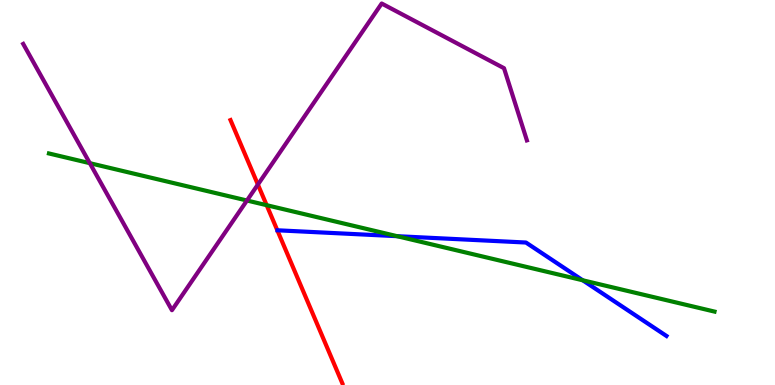[{'lines': ['blue', 'red'], 'intersections': []}, {'lines': ['green', 'red'], 'intersections': [{'x': 3.44, 'y': 4.67}]}, {'lines': ['purple', 'red'], 'intersections': [{'x': 3.33, 'y': 5.21}]}, {'lines': ['blue', 'green'], 'intersections': [{'x': 5.12, 'y': 3.87}, {'x': 7.52, 'y': 2.72}]}, {'lines': ['blue', 'purple'], 'intersections': []}, {'lines': ['green', 'purple'], 'intersections': [{'x': 1.16, 'y': 5.76}, {'x': 3.19, 'y': 4.79}]}]